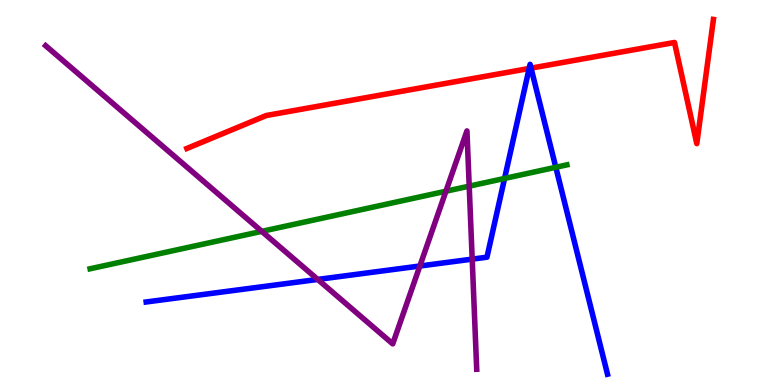[{'lines': ['blue', 'red'], 'intersections': [{'x': 6.83, 'y': 8.22}, {'x': 6.85, 'y': 8.23}]}, {'lines': ['green', 'red'], 'intersections': []}, {'lines': ['purple', 'red'], 'intersections': []}, {'lines': ['blue', 'green'], 'intersections': [{'x': 6.51, 'y': 5.37}, {'x': 7.17, 'y': 5.66}]}, {'lines': ['blue', 'purple'], 'intersections': [{'x': 4.1, 'y': 2.74}, {'x': 5.42, 'y': 3.09}, {'x': 6.09, 'y': 3.27}]}, {'lines': ['green', 'purple'], 'intersections': [{'x': 3.38, 'y': 3.99}, {'x': 5.75, 'y': 5.03}, {'x': 6.05, 'y': 5.16}]}]